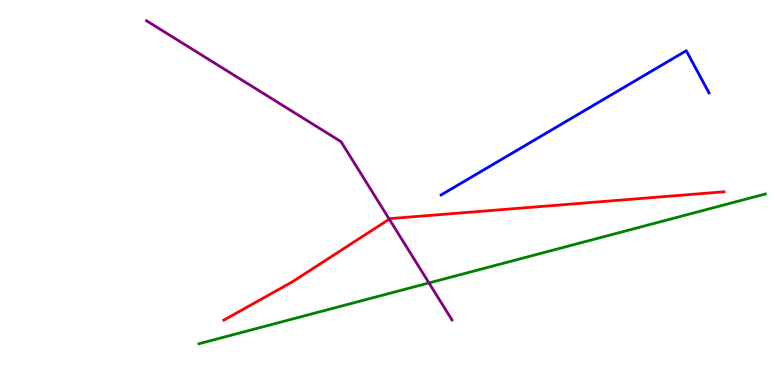[{'lines': ['blue', 'red'], 'intersections': []}, {'lines': ['green', 'red'], 'intersections': []}, {'lines': ['purple', 'red'], 'intersections': [{'x': 5.02, 'y': 4.31}]}, {'lines': ['blue', 'green'], 'intersections': []}, {'lines': ['blue', 'purple'], 'intersections': []}, {'lines': ['green', 'purple'], 'intersections': [{'x': 5.54, 'y': 2.65}]}]